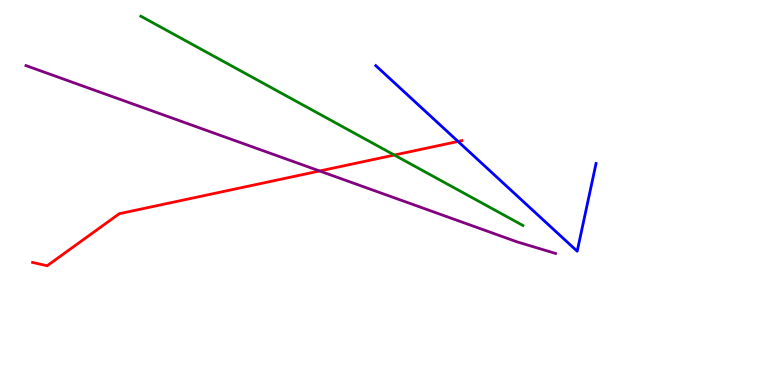[{'lines': ['blue', 'red'], 'intersections': [{'x': 5.91, 'y': 6.33}]}, {'lines': ['green', 'red'], 'intersections': [{'x': 5.09, 'y': 5.97}]}, {'lines': ['purple', 'red'], 'intersections': [{'x': 4.12, 'y': 5.56}]}, {'lines': ['blue', 'green'], 'intersections': []}, {'lines': ['blue', 'purple'], 'intersections': []}, {'lines': ['green', 'purple'], 'intersections': []}]